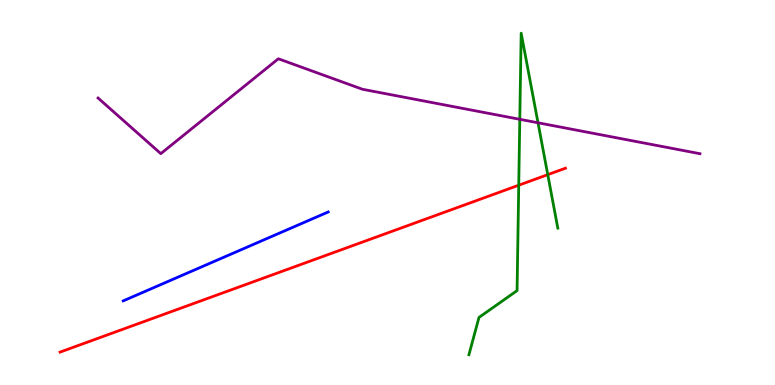[{'lines': ['blue', 'red'], 'intersections': []}, {'lines': ['green', 'red'], 'intersections': [{'x': 6.69, 'y': 5.19}, {'x': 7.07, 'y': 5.46}]}, {'lines': ['purple', 'red'], 'intersections': []}, {'lines': ['blue', 'green'], 'intersections': []}, {'lines': ['blue', 'purple'], 'intersections': []}, {'lines': ['green', 'purple'], 'intersections': [{'x': 6.71, 'y': 6.9}, {'x': 6.94, 'y': 6.81}]}]